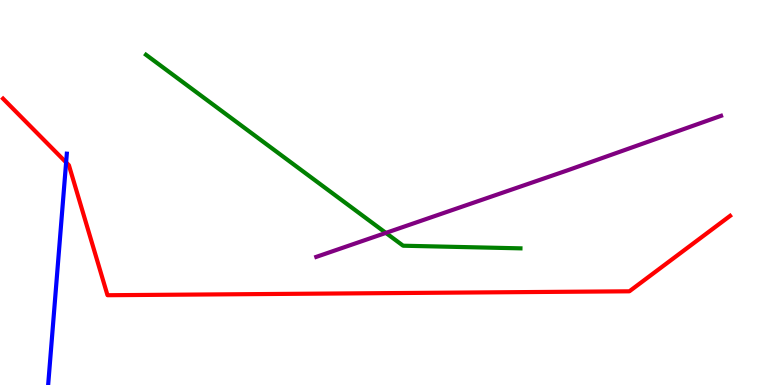[{'lines': ['blue', 'red'], 'intersections': [{'x': 0.853, 'y': 5.78}]}, {'lines': ['green', 'red'], 'intersections': []}, {'lines': ['purple', 'red'], 'intersections': []}, {'lines': ['blue', 'green'], 'intersections': []}, {'lines': ['blue', 'purple'], 'intersections': []}, {'lines': ['green', 'purple'], 'intersections': [{'x': 4.98, 'y': 3.95}]}]